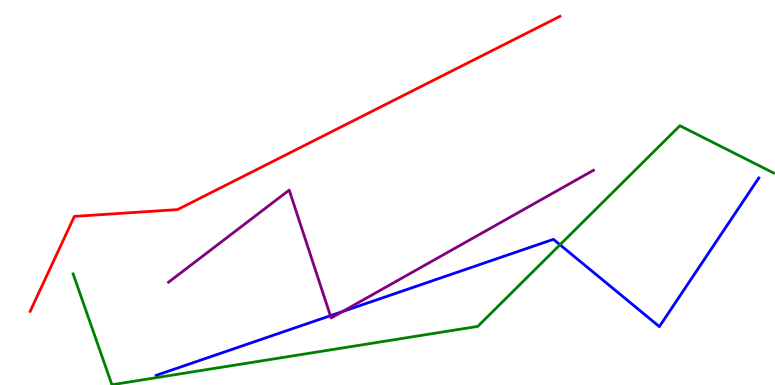[{'lines': ['blue', 'red'], 'intersections': []}, {'lines': ['green', 'red'], 'intersections': []}, {'lines': ['purple', 'red'], 'intersections': []}, {'lines': ['blue', 'green'], 'intersections': [{'x': 7.23, 'y': 3.64}]}, {'lines': ['blue', 'purple'], 'intersections': [{'x': 4.26, 'y': 1.8}, {'x': 4.42, 'y': 1.91}]}, {'lines': ['green', 'purple'], 'intersections': []}]